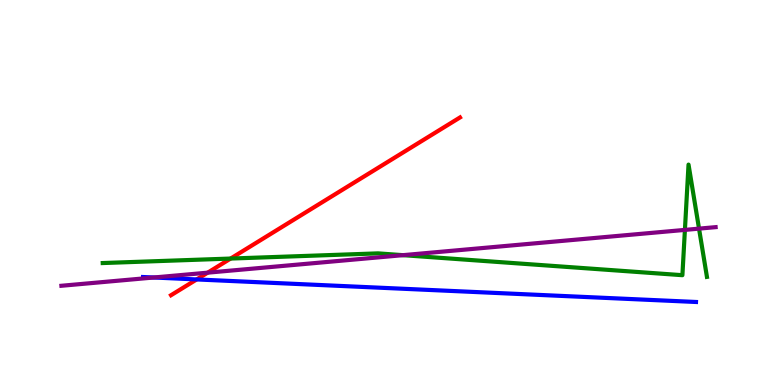[{'lines': ['blue', 'red'], 'intersections': [{'x': 2.54, 'y': 2.74}]}, {'lines': ['green', 'red'], 'intersections': [{'x': 2.98, 'y': 3.28}]}, {'lines': ['purple', 'red'], 'intersections': [{'x': 2.68, 'y': 2.92}]}, {'lines': ['blue', 'green'], 'intersections': []}, {'lines': ['blue', 'purple'], 'intersections': [{'x': 1.98, 'y': 2.79}]}, {'lines': ['green', 'purple'], 'intersections': [{'x': 5.2, 'y': 3.37}, {'x': 8.84, 'y': 4.03}, {'x': 9.02, 'y': 4.06}]}]